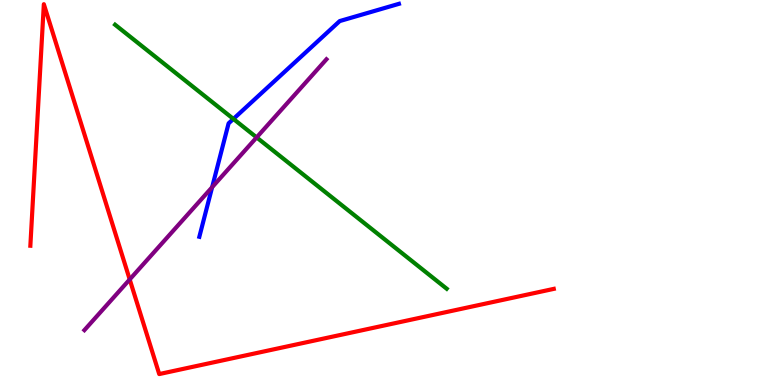[{'lines': ['blue', 'red'], 'intersections': []}, {'lines': ['green', 'red'], 'intersections': []}, {'lines': ['purple', 'red'], 'intersections': [{'x': 1.67, 'y': 2.74}]}, {'lines': ['blue', 'green'], 'intersections': [{'x': 3.01, 'y': 6.91}]}, {'lines': ['blue', 'purple'], 'intersections': [{'x': 2.74, 'y': 5.14}]}, {'lines': ['green', 'purple'], 'intersections': [{'x': 3.31, 'y': 6.43}]}]